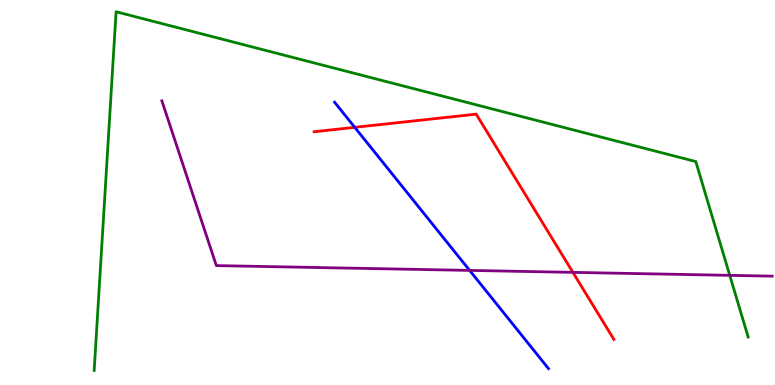[{'lines': ['blue', 'red'], 'intersections': [{'x': 4.58, 'y': 6.69}]}, {'lines': ['green', 'red'], 'intersections': []}, {'lines': ['purple', 'red'], 'intersections': [{'x': 7.39, 'y': 2.93}]}, {'lines': ['blue', 'green'], 'intersections': []}, {'lines': ['blue', 'purple'], 'intersections': [{'x': 6.06, 'y': 2.98}]}, {'lines': ['green', 'purple'], 'intersections': [{'x': 9.42, 'y': 2.85}]}]